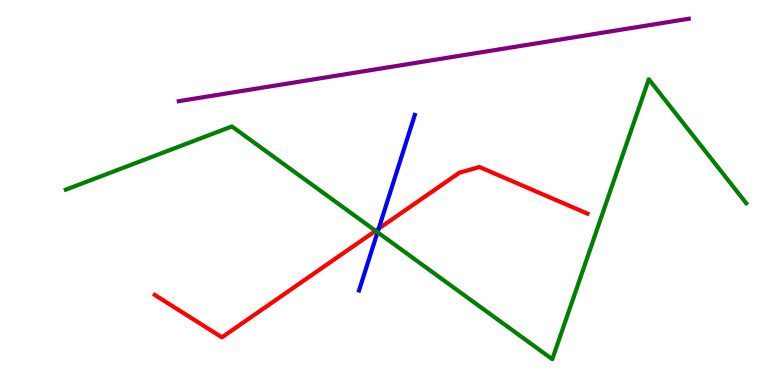[{'lines': ['blue', 'red'], 'intersections': [{'x': 4.89, 'y': 4.06}]}, {'lines': ['green', 'red'], 'intersections': [{'x': 4.85, 'y': 4.0}]}, {'lines': ['purple', 'red'], 'intersections': []}, {'lines': ['blue', 'green'], 'intersections': [{'x': 4.87, 'y': 3.97}]}, {'lines': ['blue', 'purple'], 'intersections': []}, {'lines': ['green', 'purple'], 'intersections': []}]